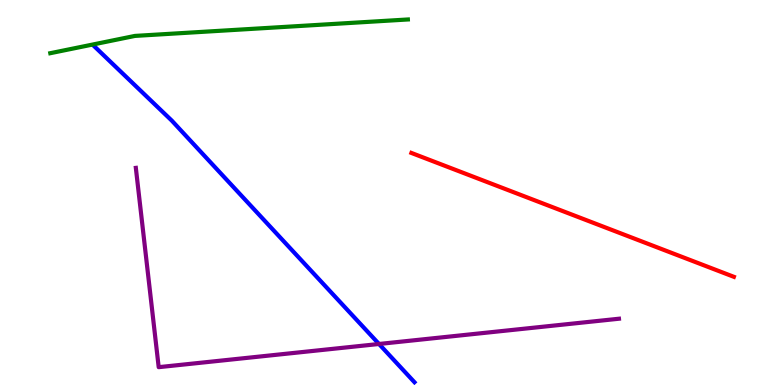[{'lines': ['blue', 'red'], 'intersections': []}, {'lines': ['green', 'red'], 'intersections': []}, {'lines': ['purple', 'red'], 'intersections': []}, {'lines': ['blue', 'green'], 'intersections': []}, {'lines': ['blue', 'purple'], 'intersections': [{'x': 4.89, 'y': 1.07}]}, {'lines': ['green', 'purple'], 'intersections': []}]